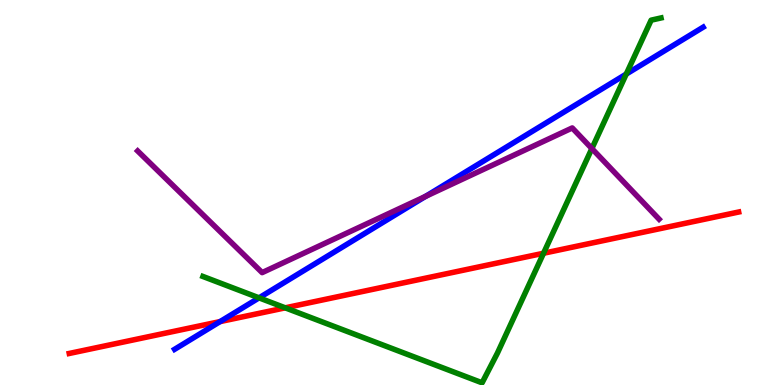[{'lines': ['blue', 'red'], 'intersections': [{'x': 2.84, 'y': 1.65}]}, {'lines': ['green', 'red'], 'intersections': [{'x': 3.68, 'y': 2.0}, {'x': 7.01, 'y': 3.42}]}, {'lines': ['purple', 'red'], 'intersections': []}, {'lines': ['blue', 'green'], 'intersections': [{'x': 3.34, 'y': 2.26}, {'x': 8.08, 'y': 8.08}]}, {'lines': ['blue', 'purple'], 'intersections': [{'x': 5.49, 'y': 4.9}]}, {'lines': ['green', 'purple'], 'intersections': [{'x': 7.64, 'y': 6.14}]}]